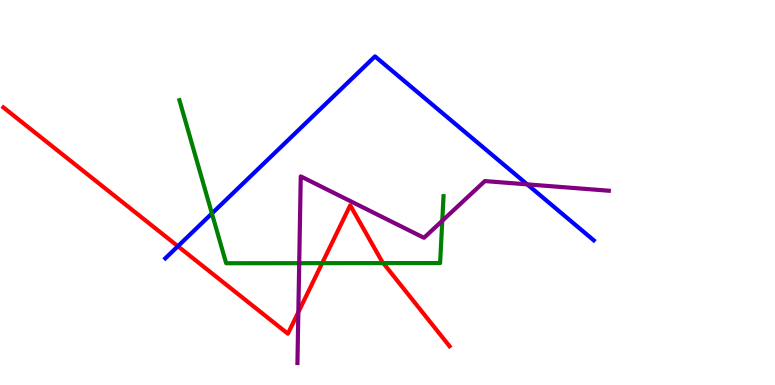[{'lines': ['blue', 'red'], 'intersections': [{'x': 2.3, 'y': 3.6}]}, {'lines': ['green', 'red'], 'intersections': [{'x': 4.16, 'y': 3.16}, {'x': 4.95, 'y': 3.17}]}, {'lines': ['purple', 'red'], 'intersections': [{'x': 3.85, 'y': 1.89}]}, {'lines': ['blue', 'green'], 'intersections': [{'x': 2.73, 'y': 4.46}]}, {'lines': ['blue', 'purple'], 'intersections': [{'x': 6.8, 'y': 5.21}]}, {'lines': ['green', 'purple'], 'intersections': [{'x': 3.86, 'y': 3.16}, {'x': 5.71, 'y': 4.27}]}]